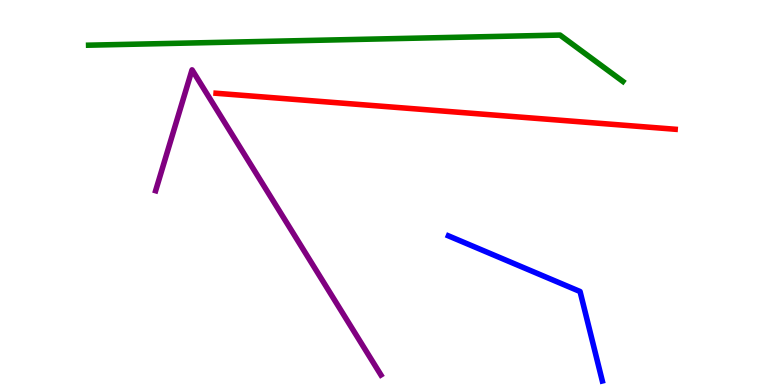[{'lines': ['blue', 'red'], 'intersections': []}, {'lines': ['green', 'red'], 'intersections': []}, {'lines': ['purple', 'red'], 'intersections': []}, {'lines': ['blue', 'green'], 'intersections': []}, {'lines': ['blue', 'purple'], 'intersections': []}, {'lines': ['green', 'purple'], 'intersections': []}]